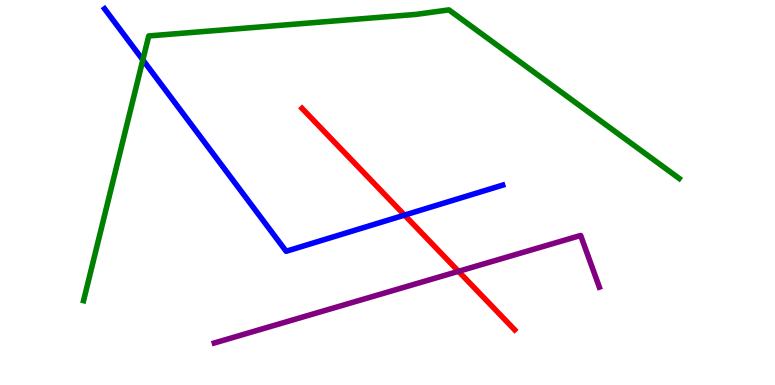[{'lines': ['blue', 'red'], 'intersections': [{'x': 5.22, 'y': 4.41}]}, {'lines': ['green', 'red'], 'intersections': []}, {'lines': ['purple', 'red'], 'intersections': [{'x': 5.92, 'y': 2.95}]}, {'lines': ['blue', 'green'], 'intersections': [{'x': 1.84, 'y': 8.44}]}, {'lines': ['blue', 'purple'], 'intersections': []}, {'lines': ['green', 'purple'], 'intersections': []}]